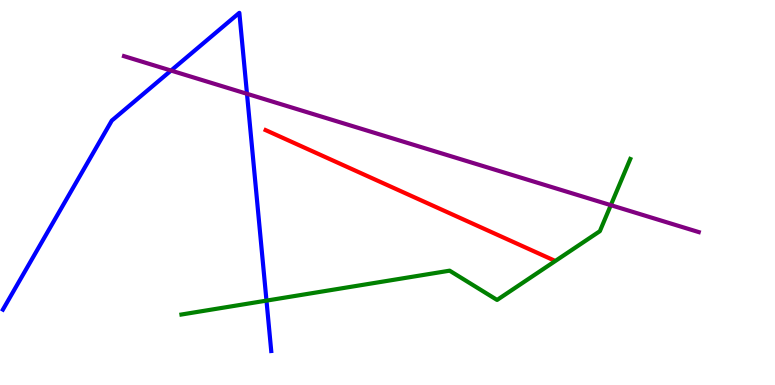[{'lines': ['blue', 'red'], 'intersections': []}, {'lines': ['green', 'red'], 'intersections': []}, {'lines': ['purple', 'red'], 'intersections': []}, {'lines': ['blue', 'green'], 'intersections': [{'x': 3.44, 'y': 2.19}]}, {'lines': ['blue', 'purple'], 'intersections': [{'x': 2.21, 'y': 8.17}, {'x': 3.19, 'y': 7.56}]}, {'lines': ['green', 'purple'], 'intersections': [{'x': 7.88, 'y': 4.67}]}]